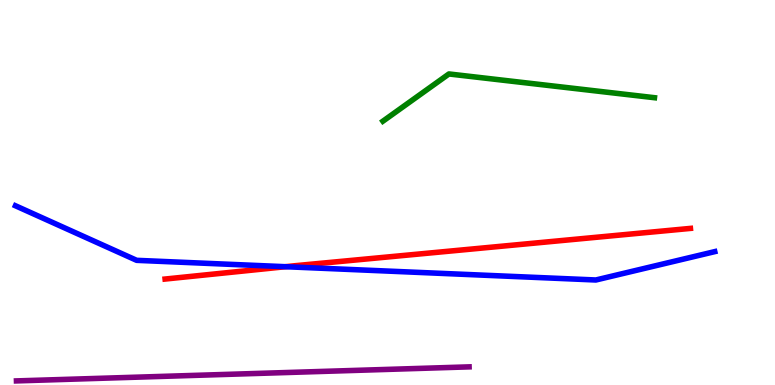[{'lines': ['blue', 'red'], 'intersections': [{'x': 3.68, 'y': 3.07}]}, {'lines': ['green', 'red'], 'intersections': []}, {'lines': ['purple', 'red'], 'intersections': []}, {'lines': ['blue', 'green'], 'intersections': []}, {'lines': ['blue', 'purple'], 'intersections': []}, {'lines': ['green', 'purple'], 'intersections': []}]